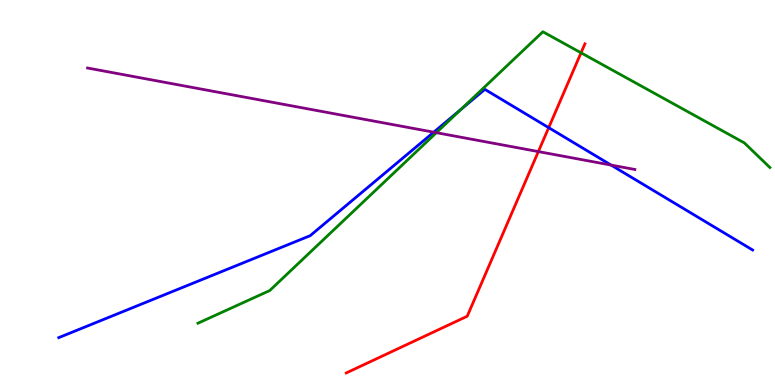[{'lines': ['blue', 'red'], 'intersections': [{'x': 7.08, 'y': 6.68}]}, {'lines': ['green', 'red'], 'intersections': [{'x': 7.5, 'y': 8.63}]}, {'lines': ['purple', 'red'], 'intersections': [{'x': 6.95, 'y': 6.06}]}, {'lines': ['blue', 'green'], 'intersections': [{'x': 5.95, 'y': 7.15}]}, {'lines': ['blue', 'purple'], 'intersections': [{'x': 5.6, 'y': 6.57}, {'x': 7.88, 'y': 5.71}]}, {'lines': ['green', 'purple'], 'intersections': [{'x': 5.63, 'y': 6.55}]}]